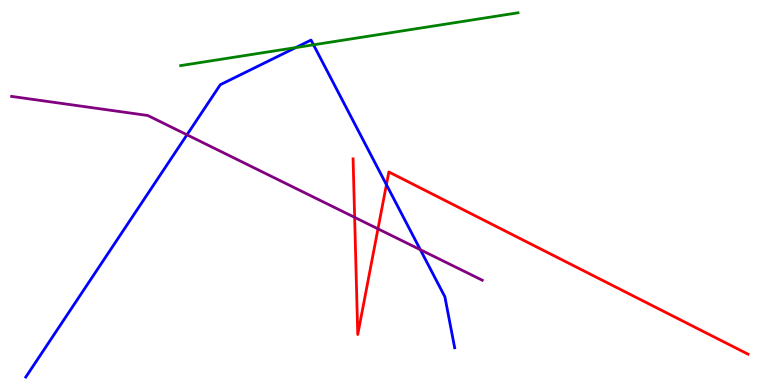[{'lines': ['blue', 'red'], 'intersections': [{'x': 4.99, 'y': 5.2}]}, {'lines': ['green', 'red'], 'intersections': []}, {'lines': ['purple', 'red'], 'intersections': [{'x': 4.58, 'y': 4.35}, {'x': 4.88, 'y': 4.06}]}, {'lines': ['blue', 'green'], 'intersections': [{'x': 3.82, 'y': 8.76}, {'x': 4.05, 'y': 8.84}]}, {'lines': ['blue', 'purple'], 'intersections': [{'x': 2.41, 'y': 6.5}, {'x': 5.42, 'y': 3.51}]}, {'lines': ['green', 'purple'], 'intersections': []}]